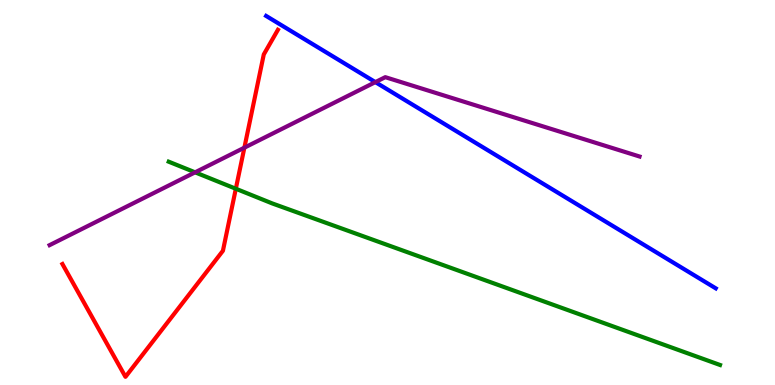[{'lines': ['blue', 'red'], 'intersections': []}, {'lines': ['green', 'red'], 'intersections': [{'x': 3.04, 'y': 5.1}]}, {'lines': ['purple', 'red'], 'intersections': [{'x': 3.15, 'y': 6.16}]}, {'lines': ['blue', 'green'], 'intersections': []}, {'lines': ['blue', 'purple'], 'intersections': [{'x': 4.84, 'y': 7.87}]}, {'lines': ['green', 'purple'], 'intersections': [{'x': 2.52, 'y': 5.52}]}]